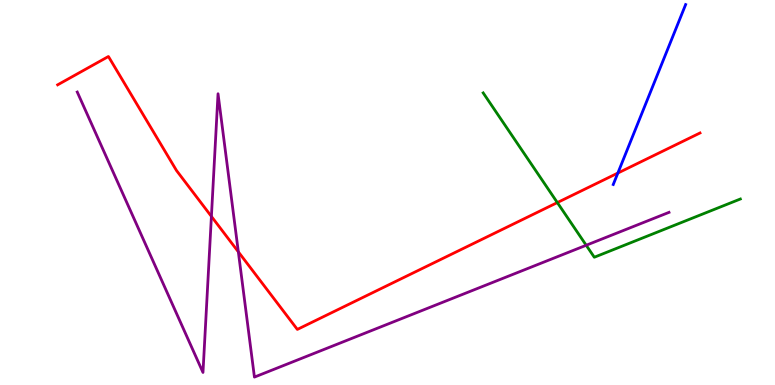[{'lines': ['blue', 'red'], 'intersections': [{'x': 7.97, 'y': 5.51}]}, {'lines': ['green', 'red'], 'intersections': [{'x': 7.19, 'y': 4.74}]}, {'lines': ['purple', 'red'], 'intersections': [{'x': 2.73, 'y': 4.38}, {'x': 3.08, 'y': 3.46}]}, {'lines': ['blue', 'green'], 'intersections': []}, {'lines': ['blue', 'purple'], 'intersections': []}, {'lines': ['green', 'purple'], 'intersections': [{'x': 7.56, 'y': 3.63}]}]